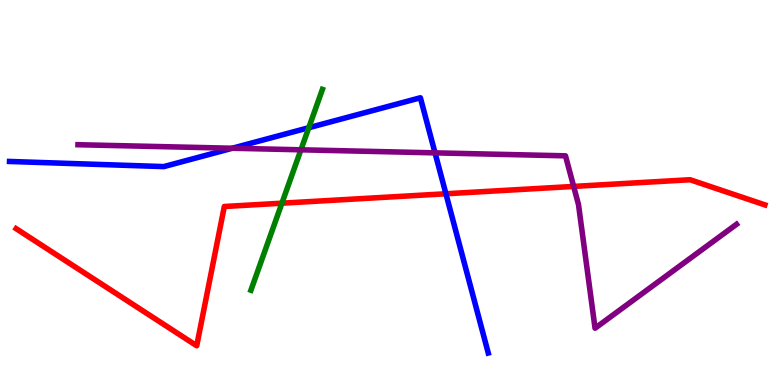[{'lines': ['blue', 'red'], 'intersections': [{'x': 5.75, 'y': 4.97}]}, {'lines': ['green', 'red'], 'intersections': [{'x': 3.64, 'y': 4.72}]}, {'lines': ['purple', 'red'], 'intersections': [{'x': 7.4, 'y': 5.16}]}, {'lines': ['blue', 'green'], 'intersections': [{'x': 3.98, 'y': 6.68}]}, {'lines': ['blue', 'purple'], 'intersections': [{'x': 3.0, 'y': 6.15}, {'x': 5.61, 'y': 6.03}]}, {'lines': ['green', 'purple'], 'intersections': [{'x': 3.88, 'y': 6.11}]}]